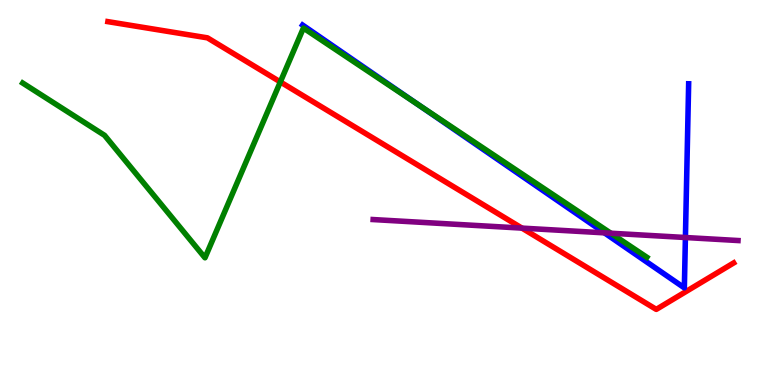[{'lines': ['blue', 'red'], 'intersections': []}, {'lines': ['green', 'red'], 'intersections': [{'x': 3.62, 'y': 7.87}]}, {'lines': ['purple', 'red'], 'intersections': [{'x': 6.73, 'y': 4.08}]}, {'lines': ['blue', 'green'], 'intersections': [{'x': 5.4, 'y': 7.28}]}, {'lines': ['blue', 'purple'], 'intersections': [{'x': 7.8, 'y': 3.95}, {'x': 8.84, 'y': 3.83}]}, {'lines': ['green', 'purple'], 'intersections': [{'x': 7.88, 'y': 3.94}]}]